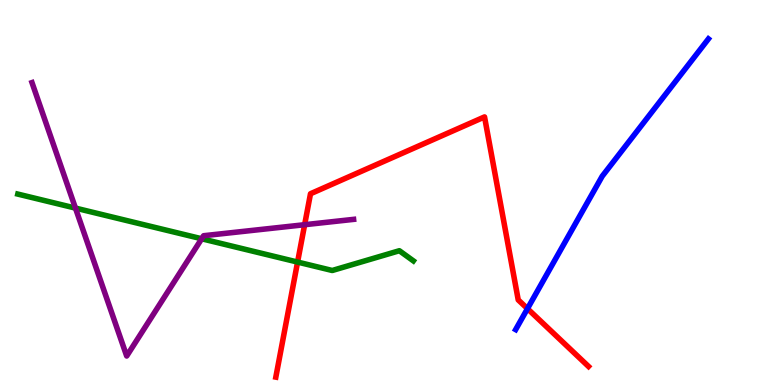[{'lines': ['blue', 'red'], 'intersections': [{'x': 6.81, 'y': 1.98}]}, {'lines': ['green', 'red'], 'intersections': [{'x': 3.84, 'y': 3.19}]}, {'lines': ['purple', 'red'], 'intersections': [{'x': 3.93, 'y': 4.16}]}, {'lines': ['blue', 'green'], 'intersections': []}, {'lines': ['blue', 'purple'], 'intersections': []}, {'lines': ['green', 'purple'], 'intersections': [{'x': 0.974, 'y': 4.59}, {'x': 2.6, 'y': 3.8}]}]